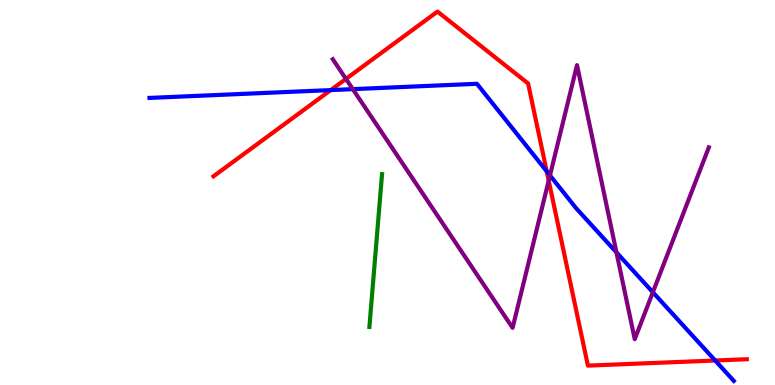[{'lines': ['blue', 'red'], 'intersections': [{'x': 4.27, 'y': 7.66}, {'x': 7.05, 'y': 5.55}, {'x': 9.23, 'y': 0.636}]}, {'lines': ['green', 'red'], 'intersections': []}, {'lines': ['purple', 'red'], 'intersections': [{'x': 4.46, 'y': 7.95}, {'x': 7.08, 'y': 5.31}]}, {'lines': ['blue', 'green'], 'intersections': []}, {'lines': ['blue', 'purple'], 'intersections': [{'x': 4.55, 'y': 7.68}, {'x': 7.1, 'y': 5.44}, {'x': 7.95, 'y': 3.44}, {'x': 8.42, 'y': 2.41}]}, {'lines': ['green', 'purple'], 'intersections': []}]